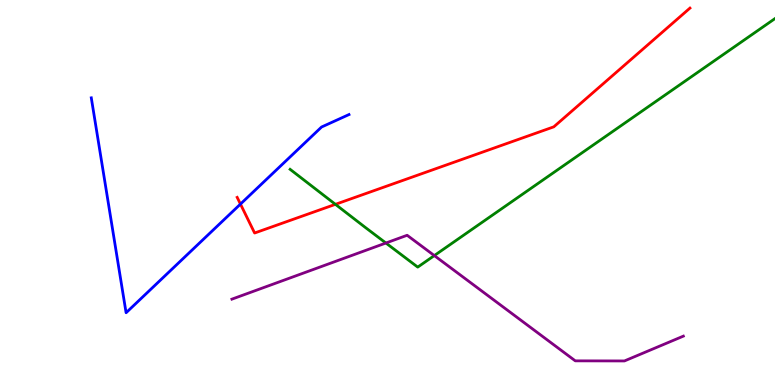[{'lines': ['blue', 'red'], 'intersections': [{'x': 3.1, 'y': 4.7}]}, {'lines': ['green', 'red'], 'intersections': [{'x': 4.33, 'y': 4.69}]}, {'lines': ['purple', 'red'], 'intersections': []}, {'lines': ['blue', 'green'], 'intersections': []}, {'lines': ['blue', 'purple'], 'intersections': []}, {'lines': ['green', 'purple'], 'intersections': [{'x': 4.98, 'y': 3.69}, {'x': 5.6, 'y': 3.36}]}]